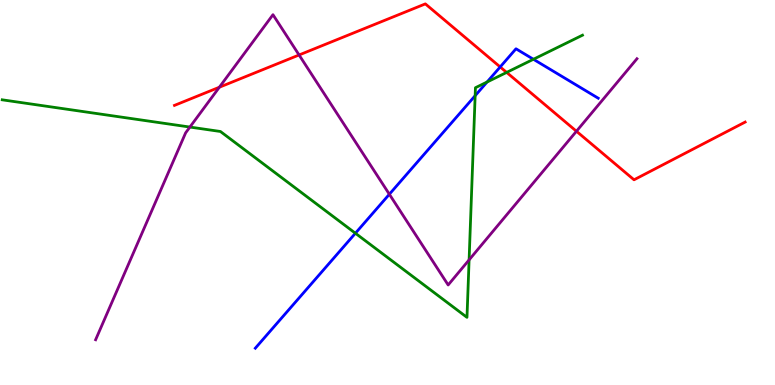[{'lines': ['blue', 'red'], 'intersections': [{'x': 6.45, 'y': 8.26}]}, {'lines': ['green', 'red'], 'intersections': [{'x': 6.54, 'y': 8.12}]}, {'lines': ['purple', 'red'], 'intersections': [{'x': 2.83, 'y': 7.73}, {'x': 3.86, 'y': 8.57}, {'x': 7.44, 'y': 6.59}]}, {'lines': ['blue', 'green'], 'intersections': [{'x': 4.59, 'y': 3.94}, {'x': 6.13, 'y': 7.51}, {'x': 6.28, 'y': 7.87}, {'x': 6.88, 'y': 8.46}]}, {'lines': ['blue', 'purple'], 'intersections': [{'x': 5.02, 'y': 4.95}]}, {'lines': ['green', 'purple'], 'intersections': [{'x': 2.45, 'y': 6.7}, {'x': 6.05, 'y': 3.25}]}]